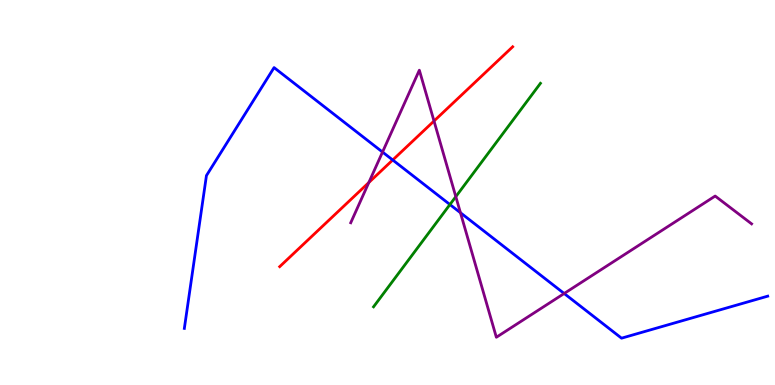[{'lines': ['blue', 'red'], 'intersections': [{'x': 5.07, 'y': 5.84}]}, {'lines': ['green', 'red'], 'intersections': []}, {'lines': ['purple', 'red'], 'intersections': [{'x': 4.76, 'y': 5.26}, {'x': 5.6, 'y': 6.86}]}, {'lines': ['blue', 'green'], 'intersections': [{'x': 5.81, 'y': 4.69}]}, {'lines': ['blue', 'purple'], 'intersections': [{'x': 4.94, 'y': 6.05}, {'x': 5.94, 'y': 4.47}, {'x': 7.28, 'y': 2.38}]}, {'lines': ['green', 'purple'], 'intersections': [{'x': 5.88, 'y': 4.89}]}]